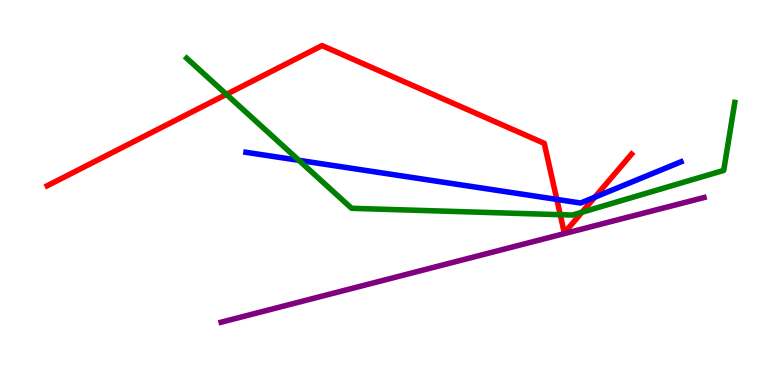[{'lines': ['blue', 'red'], 'intersections': [{'x': 7.18, 'y': 4.82}, {'x': 7.67, 'y': 4.88}]}, {'lines': ['green', 'red'], 'intersections': [{'x': 2.92, 'y': 7.55}, {'x': 7.23, 'y': 4.42}, {'x': 7.51, 'y': 4.49}]}, {'lines': ['purple', 'red'], 'intersections': []}, {'lines': ['blue', 'green'], 'intersections': [{'x': 3.86, 'y': 5.84}]}, {'lines': ['blue', 'purple'], 'intersections': []}, {'lines': ['green', 'purple'], 'intersections': []}]